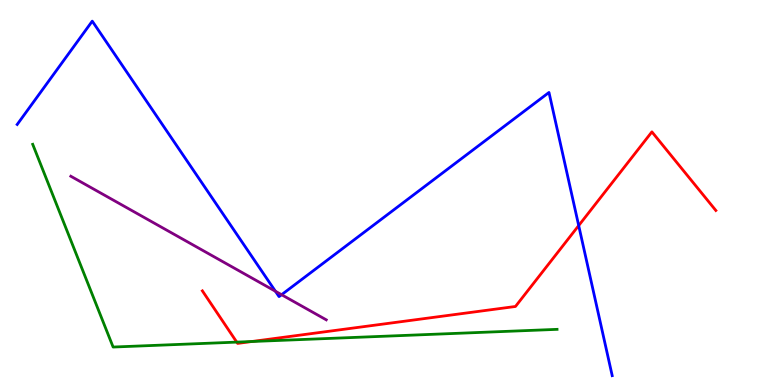[{'lines': ['blue', 'red'], 'intersections': [{'x': 7.47, 'y': 4.14}]}, {'lines': ['green', 'red'], 'intersections': [{'x': 3.05, 'y': 1.11}, {'x': 3.25, 'y': 1.13}]}, {'lines': ['purple', 'red'], 'intersections': []}, {'lines': ['blue', 'green'], 'intersections': []}, {'lines': ['blue', 'purple'], 'intersections': [{'x': 3.55, 'y': 2.44}, {'x': 3.63, 'y': 2.35}]}, {'lines': ['green', 'purple'], 'intersections': []}]